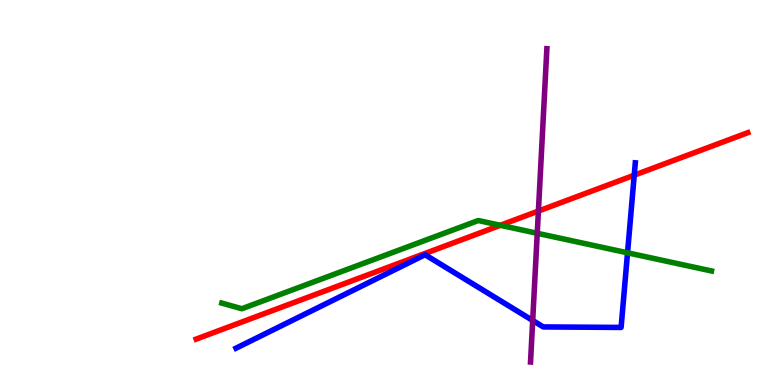[{'lines': ['blue', 'red'], 'intersections': [{'x': 8.18, 'y': 5.45}]}, {'lines': ['green', 'red'], 'intersections': [{'x': 6.46, 'y': 4.15}]}, {'lines': ['purple', 'red'], 'intersections': [{'x': 6.95, 'y': 4.52}]}, {'lines': ['blue', 'green'], 'intersections': [{'x': 8.1, 'y': 3.43}]}, {'lines': ['blue', 'purple'], 'intersections': [{'x': 6.87, 'y': 1.68}]}, {'lines': ['green', 'purple'], 'intersections': [{'x': 6.93, 'y': 3.94}]}]